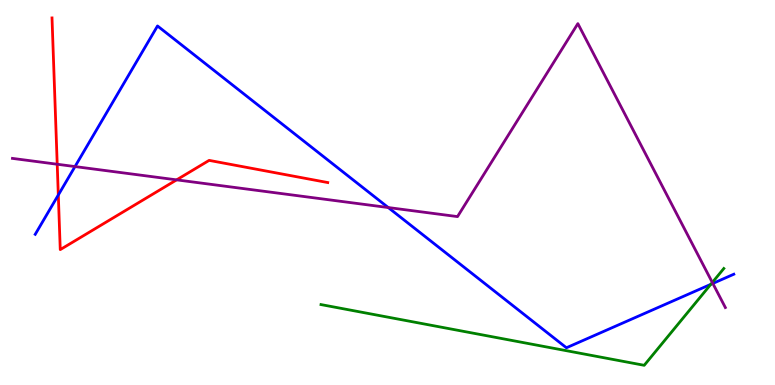[{'lines': ['blue', 'red'], 'intersections': [{'x': 0.752, 'y': 4.94}]}, {'lines': ['green', 'red'], 'intersections': []}, {'lines': ['purple', 'red'], 'intersections': [{'x': 0.738, 'y': 5.73}, {'x': 2.28, 'y': 5.33}]}, {'lines': ['blue', 'green'], 'intersections': [{'x': 9.17, 'y': 2.61}]}, {'lines': ['blue', 'purple'], 'intersections': [{'x': 0.968, 'y': 5.67}, {'x': 5.01, 'y': 4.61}, {'x': 9.2, 'y': 2.64}]}, {'lines': ['green', 'purple'], 'intersections': [{'x': 9.19, 'y': 2.66}]}]